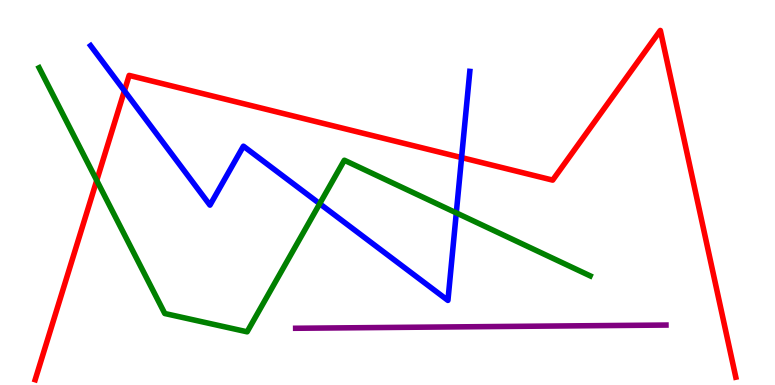[{'lines': ['blue', 'red'], 'intersections': [{'x': 1.61, 'y': 7.64}, {'x': 5.96, 'y': 5.91}]}, {'lines': ['green', 'red'], 'intersections': [{'x': 1.25, 'y': 5.31}]}, {'lines': ['purple', 'red'], 'intersections': []}, {'lines': ['blue', 'green'], 'intersections': [{'x': 4.13, 'y': 4.71}, {'x': 5.89, 'y': 4.47}]}, {'lines': ['blue', 'purple'], 'intersections': []}, {'lines': ['green', 'purple'], 'intersections': []}]